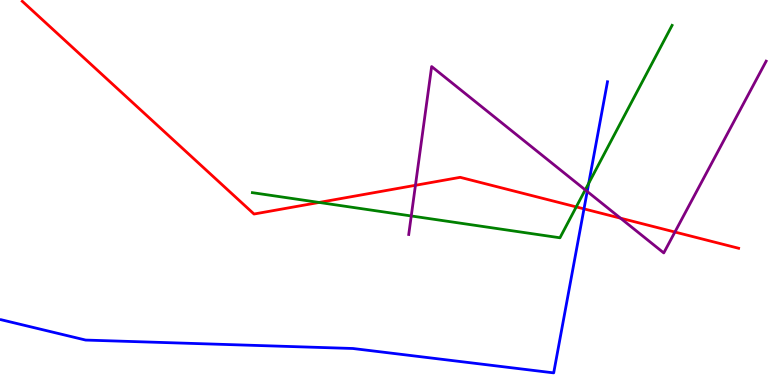[{'lines': ['blue', 'red'], 'intersections': [{'x': 7.54, 'y': 4.57}]}, {'lines': ['green', 'red'], 'intersections': [{'x': 4.12, 'y': 4.74}, {'x': 7.44, 'y': 4.63}]}, {'lines': ['purple', 'red'], 'intersections': [{'x': 5.36, 'y': 5.19}, {'x': 8.01, 'y': 4.33}, {'x': 8.71, 'y': 3.97}]}, {'lines': ['blue', 'green'], 'intersections': [{'x': 7.6, 'y': 5.24}]}, {'lines': ['blue', 'purple'], 'intersections': [{'x': 7.58, 'y': 5.03}]}, {'lines': ['green', 'purple'], 'intersections': [{'x': 5.31, 'y': 4.39}, {'x': 7.55, 'y': 5.07}]}]